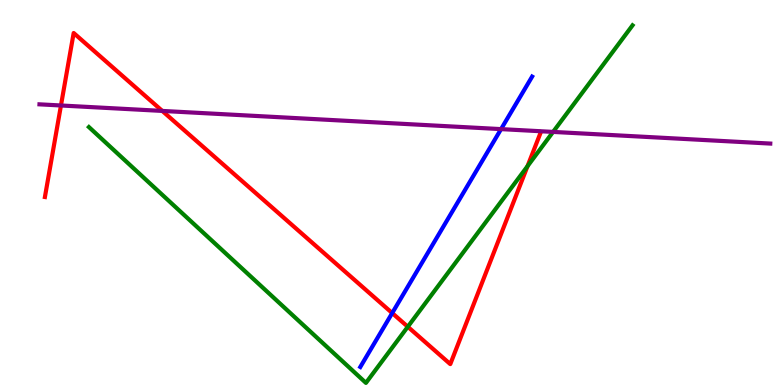[{'lines': ['blue', 'red'], 'intersections': [{'x': 5.06, 'y': 1.87}]}, {'lines': ['green', 'red'], 'intersections': [{'x': 5.26, 'y': 1.51}, {'x': 6.81, 'y': 5.68}]}, {'lines': ['purple', 'red'], 'intersections': [{'x': 0.787, 'y': 7.26}, {'x': 2.09, 'y': 7.12}]}, {'lines': ['blue', 'green'], 'intersections': []}, {'lines': ['blue', 'purple'], 'intersections': [{'x': 6.47, 'y': 6.65}]}, {'lines': ['green', 'purple'], 'intersections': [{'x': 7.14, 'y': 6.57}]}]